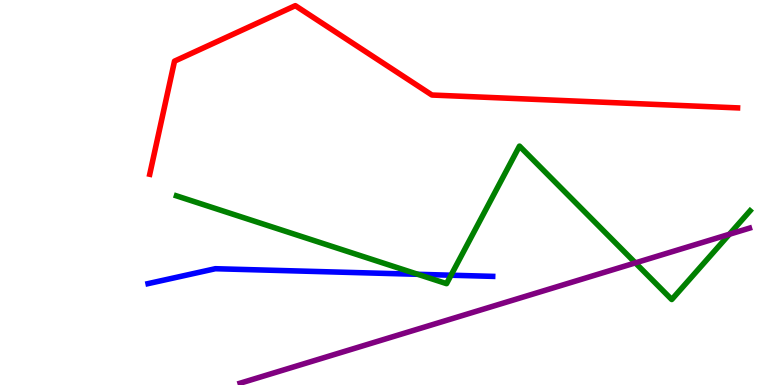[{'lines': ['blue', 'red'], 'intersections': []}, {'lines': ['green', 'red'], 'intersections': []}, {'lines': ['purple', 'red'], 'intersections': []}, {'lines': ['blue', 'green'], 'intersections': [{'x': 5.39, 'y': 2.88}, {'x': 5.82, 'y': 2.85}]}, {'lines': ['blue', 'purple'], 'intersections': []}, {'lines': ['green', 'purple'], 'intersections': [{'x': 8.2, 'y': 3.17}, {'x': 9.41, 'y': 3.92}]}]